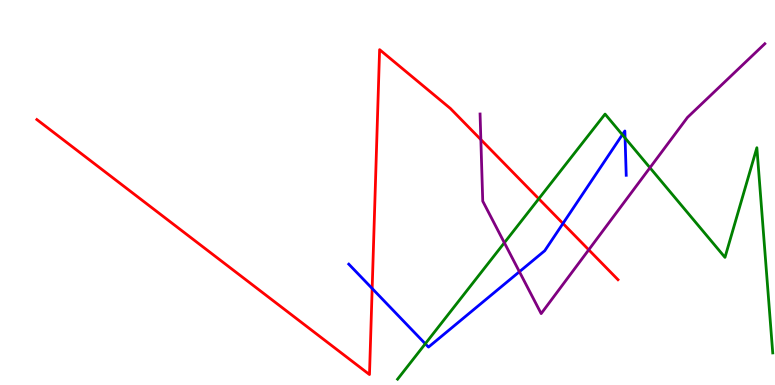[{'lines': ['blue', 'red'], 'intersections': [{'x': 4.8, 'y': 2.51}, {'x': 7.26, 'y': 4.2}]}, {'lines': ['green', 'red'], 'intersections': [{'x': 6.95, 'y': 4.84}]}, {'lines': ['purple', 'red'], 'intersections': [{'x': 6.2, 'y': 6.37}, {'x': 7.6, 'y': 3.51}]}, {'lines': ['blue', 'green'], 'intersections': [{'x': 5.49, 'y': 1.07}, {'x': 8.03, 'y': 6.5}, {'x': 8.07, 'y': 6.42}]}, {'lines': ['blue', 'purple'], 'intersections': [{'x': 6.7, 'y': 2.94}]}, {'lines': ['green', 'purple'], 'intersections': [{'x': 6.51, 'y': 3.69}, {'x': 8.39, 'y': 5.64}]}]